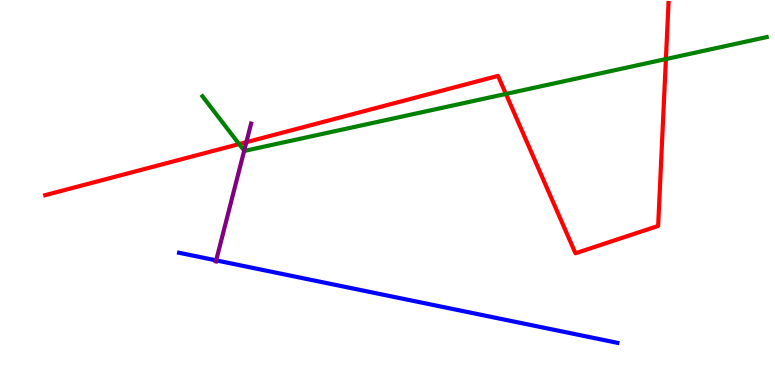[{'lines': ['blue', 'red'], 'intersections': []}, {'lines': ['green', 'red'], 'intersections': [{'x': 3.09, 'y': 6.26}, {'x': 6.53, 'y': 7.56}, {'x': 8.59, 'y': 8.47}]}, {'lines': ['purple', 'red'], 'intersections': [{'x': 3.18, 'y': 6.31}]}, {'lines': ['blue', 'green'], 'intersections': []}, {'lines': ['blue', 'purple'], 'intersections': [{'x': 2.79, 'y': 3.24}]}, {'lines': ['green', 'purple'], 'intersections': [{'x': 3.15, 'y': 6.09}]}]